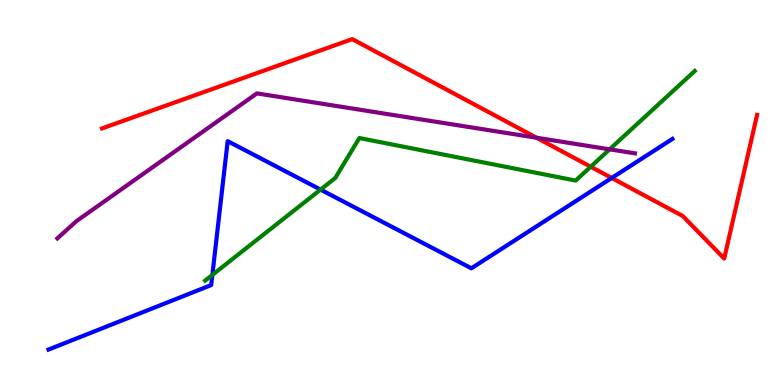[{'lines': ['blue', 'red'], 'intersections': [{'x': 7.89, 'y': 5.38}]}, {'lines': ['green', 'red'], 'intersections': [{'x': 7.62, 'y': 5.67}]}, {'lines': ['purple', 'red'], 'intersections': [{'x': 6.92, 'y': 6.42}]}, {'lines': ['blue', 'green'], 'intersections': [{'x': 2.74, 'y': 2.86}, {'x': 4.14, 'y': 5.08}]}, {'lines': ['blue', 'purple'], 'intersections': []}, {'lines': ['green', 'purple'], 'intersections': [{'x': 7.87, 'y': 6.12}]}]